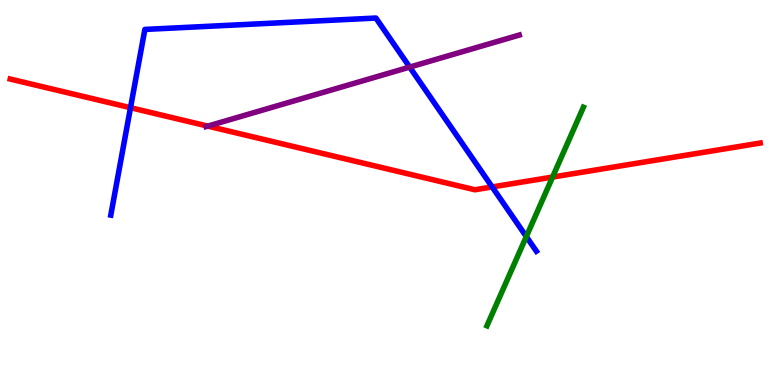[{'lines': ['blue', 'red'], 'intersections': [{'x': 1.68, 'y': 7.2}, {'x': 6.35, 'y': 5.14}]}, {'lines': ['green', 'red'], 'intersections': [{'x': 7.13, 'y': 5.4}]}, {'lines': ['purple', 'red'], 'intersections': [{'x': 2.68, 'y': 6.72}]}, {'lines': ['blue', 'green'], 'intersections': [{'x': 6.79, 'y': 3.86}]}, {'lines': ['blue', 'purple'], 'intersections': [{'x': 5.29, 'y': 8.26}]}, {'lines': ['green', 'purple'], 'intersections': []}]